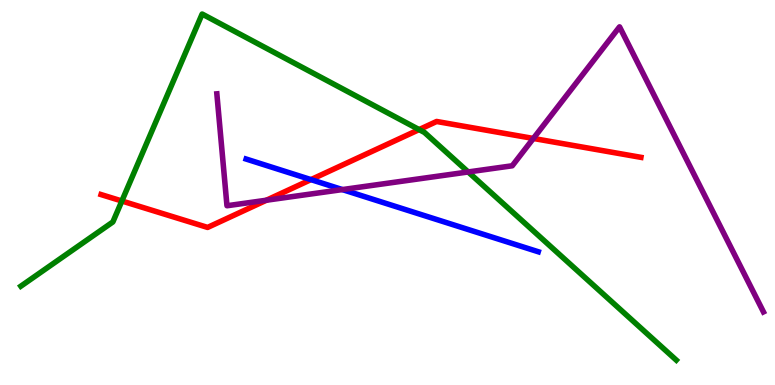[{'lines': ['blue', 'red'], 'intersections': [{'x': 4.01, 'y': 5.33}]}, {'lines': ['green', 'red'], 'intersections': [{'x': 1.57, 'y': 4.78}, {'x': 5.41, 'y': 6.63}]}, {'lines': ['purple', 'red'], 'intersections': [{'x': 3.44, 'y': 4.8}, {'x': 6.88, 'y': 6.4}]}, {'lines': ['blue', 'green'], 'intersections': []}, {'lines': ['blue', 'purple'], 'intersections': [{'x': 4.42, 'y': 5.08}]}, {'lines': ['green', 'purple'], 'intersections': [{'x': 6.04, 'y': 5.53}]}]